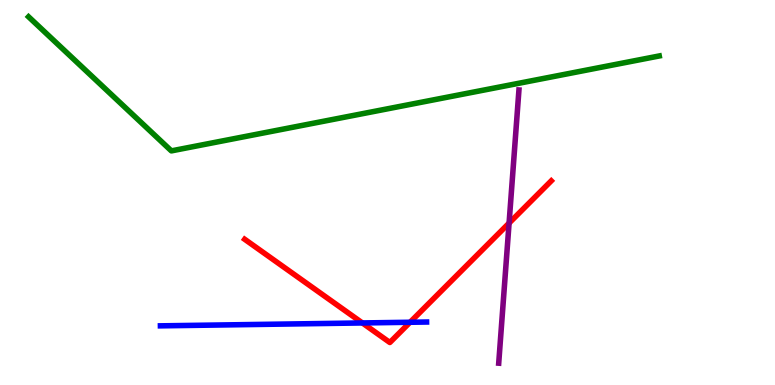[{'lines': ['blue', 'red'], 'intersections': [{'x': 4.68, 'y': 1.61}, {'x': 5.29, 'y': 1.63}]}, {'lines': ['green', 'red'], 'intersections': []}, {'lines': ['purple', 'red'], 'intersections': [{'x': 6.57, 'y': 4.21}]}, {'lines': ['blue', 'green'], 'intersections': []}, {'lines': ['blue', 'purple'], 'intersections': []}, {'lines': ['green', 'purple'], 'intersections': []}]